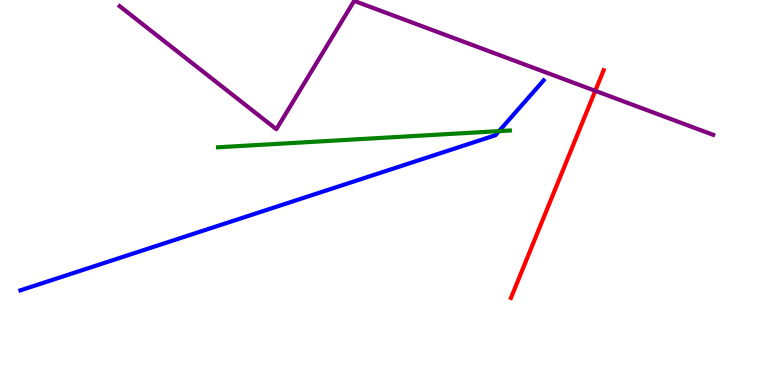[{'lines': ['blue', 'red'], 'intersections': []}, {'lines': ['green', 'red'], 'intersections': []}, {'lines': ['purple', 'red'], 'intersections': [{'x': 7.68, 'y': 7.64}]}, {'lines': ['blue', 'green'], 'intersections': [{'x': 6.44, 'y': 6.59}]}, {'lines': ['blue', 'purple'], 'intersections': []}, {'lines': ['green', 'purple'], 'intersections': []}]